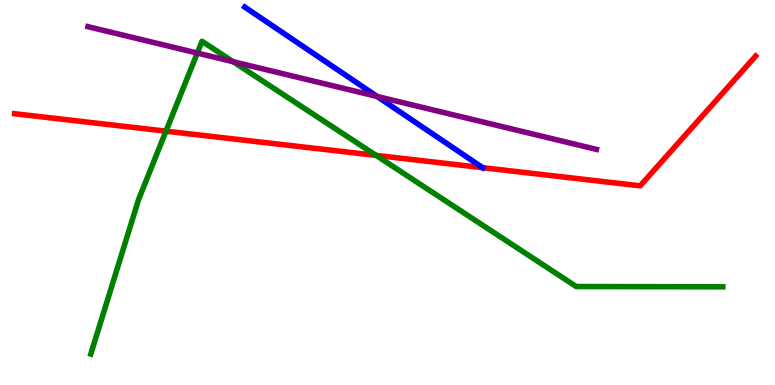[{'lines': ['blue', 'red'], 'intersections': [{'x': 6.23, 'y': 5.65}]}, {'lines': ['green', 'red'], 'intersections': [{'x': 2.14, 'y': 6.59}, {'x': 4.85, 'y': 5.96}]}, {'lines': ['purple', 'red'], 'intersections': []}, {'lines': ['blue', 'green'], 'intersections': []}, {'lines': ['blue', 'purple'], 'intersections': [{'x': 4.87, 'y': 7.49}]}, {'lines': ['green', 'purple'], 'intersections': [{'x': 2.55, 'y': 8.62}, {'x': 3.01, 'y': 8.4}]}]